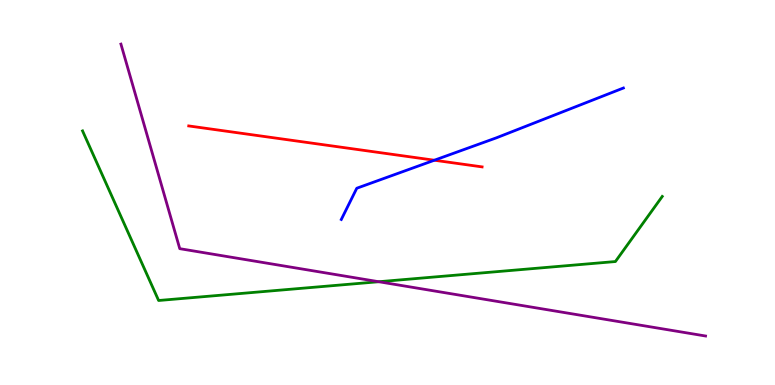[{'lines': ['blue', 'red'], 'intersections': [{'x': 5.6, 'y': 5.84}]}, {'lines': ['green', 'red'], 'intersections': []}, {'lines': ['purple', 'red'], 'intersections': []}, {'lines': ['blue', 'green'], 'intersections': []}, {'lines': ['blue', 'purple'], 'intersections': []}, {'lines': ['green', 'purple'], 'intersections': [{'x': 4.89, 'y': 2.68}]}]